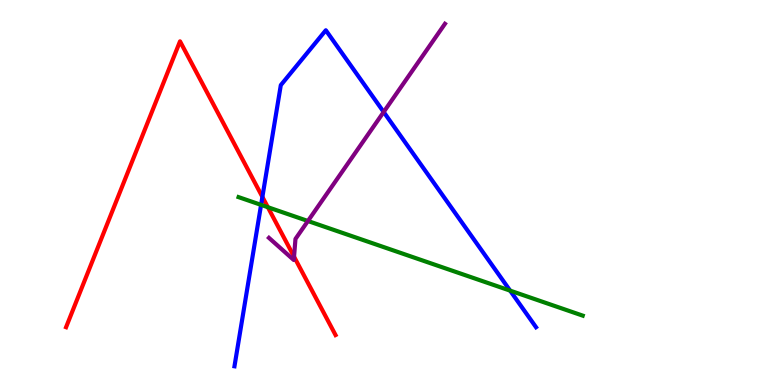[{'lines': ['blue', 'red'], 'intersections': [{'x': 3.39, 'y': 4.89}]}, {'lines': ['green', 'red'], 'intersections': [{'x': 3.46, 'y': 4.62}]}, {'lines': ['purple', 'red'], 'intersections': [{'x': 3.79, 'y': 3.33}]}, {'lines': ['blue', 'green'], 'intersections': [{'x': 3.37, 'y': 4.68}, {'x': 6.58, 'y': 2.45}]}, {'lines': ['blue', 'purple'], 'intersections': [{'x': 4.95, 'y': 7.09}]}, {'lines': ['green', 'purple'], 'intersections': [{'x': 3.97, 'y': 4.26}]}]